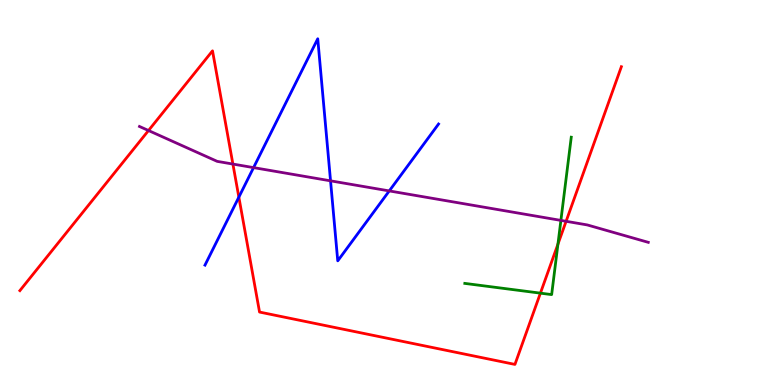[{'lines': ['blue', 'red'], 'intersections': [{'x': 3.08, 'y': 4.88}]}, {'lines': ['green', 'red'], 'intersections': [{'x': 6.97, 'y': 2.39}, {'x': 7.2, 'y': 3.66}]}, {'lines': ['purple', 'red'], 'intersections': [{'x': 1.92, 'y': 6.61}, {'x': 3.01, 'y': 5.74}, {'x': 7.3, 'y': 4.25}]}, {'lines': ['blue', 'green'], 'intersections': []}, {'lines': ['blue', 'purple'], 'intersections': [{'x': 3.27, 'y': 5.65}, {'x': 4.27, 'y': 5.3}, {'x': 5.02, 'y': 5.04}]}, {'lines': ['green', 'purple'], 'intersections': [{'x': 7.24, 'y': 4.28}]}]